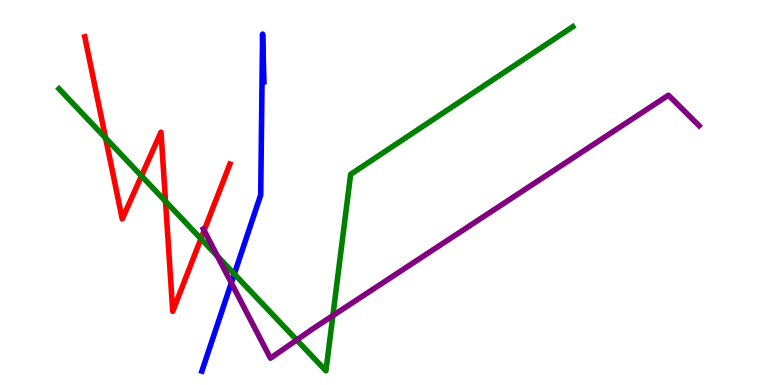[{'lines': ['blue', 'red'], 'intersections': []}, {'lines': ['green', 'red'], 'intersections': [{'x': 1.36, 'y': 6.42}, {'x': 1.83, 'y': 5.43}, {'x': 2.14, 'y': 4.77}, {'x': 2.59, 'y': 3.8}]}, {'lines': ['purple', 'red'], 'intersections': [{'x': 2.63, 'y': 4.01}]}, {'lines': ['blue', 'green'], 'intersections': [{'x': 3.02, 'y': 2.88}]}, {'lines': ['blue', 'purple'], 'intersections': [{'x': 2.99, 'y': 2.65}]}, {'lines': ['green', 'purple'], 'intersections': [{'x': 2.81, 'y': 3.34}, {'x': 3.83, 'y': 1.17}, {'x': 4.3, 'y': 1.8}]}]